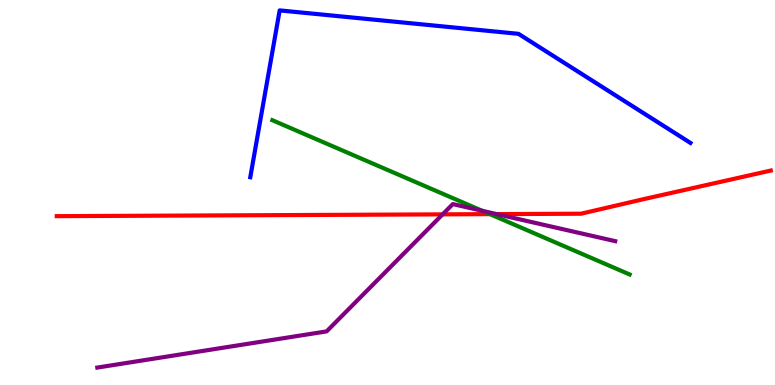[{'lines': ['blue', 'red'], 'intersections': []}, {'lines': ['green', 'red'], 'intersections': [{'x': 6.32, 'y': 4.44}]}, {'lines': ['purple', 'red'], 'intersections': [{'x': 5.71, 'y': 4.43}, {'x': 6.41, 'y': 4.44}]}, {'lines': ['blue', 'green'], 'intersections': []}, {'lines': ['blue', 'purple'], 'intersections': []}, {'lines': ['green', 'purple'], 'intersections': [{'x': 6.22, 'y': 4.53}]}]